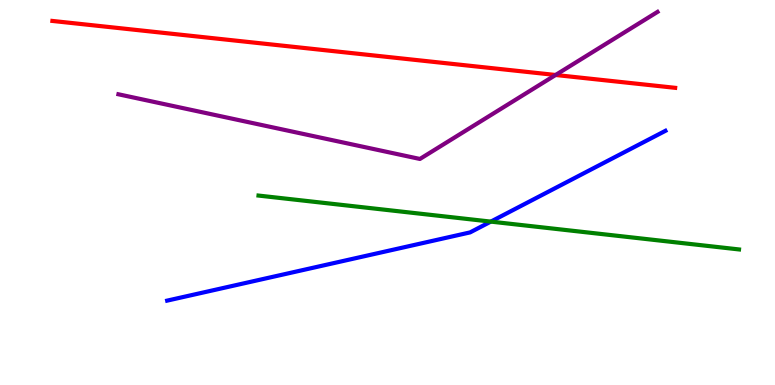[{'lines': ['blue', 'red'], 'intersections': []}, {'lines': ['green', 'red'], 'intersections': []}, {'lines': ['purple', 'red'], 'intersections': [{'x': 7.17, 'y': 8.05}]}, {'lines': ['blue', 'green'], 'intersections': [{'x': 6.33, 'y': 4.24}]}, {'lines': ['blue', 'purple'], 'intersections': []}, {'lines': ['green', 'purple'], 'intersections': []}]